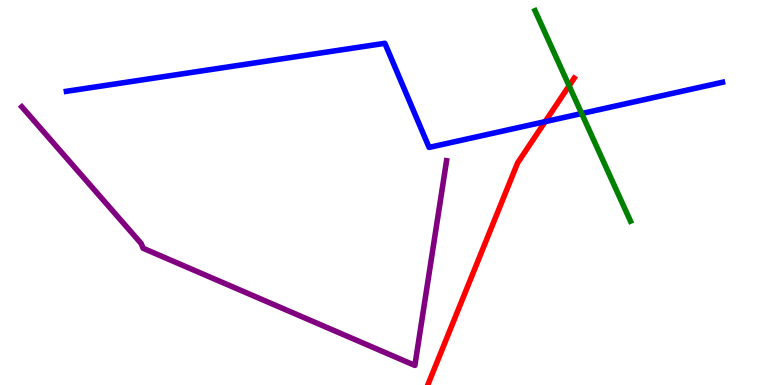[{'lines': ['blue', 'red'], 'intersections': [{'x': 7.03, 'y': 6.84}]}, {'lines': ['green', 'red'], 'intersections': [{'x': 7.34, 'y': 7.77}]}, {'lines': ['purple', 'red'], 'intersections': []}, {'lines': ['blue', 'green'], 'intersections': [{'x': 7.51, 'y': 7.05}]}, {'lines': ['blue', 'purple'], 'intersections': []}, {'lines': ['green', 'purple'], 'intersections': []}]